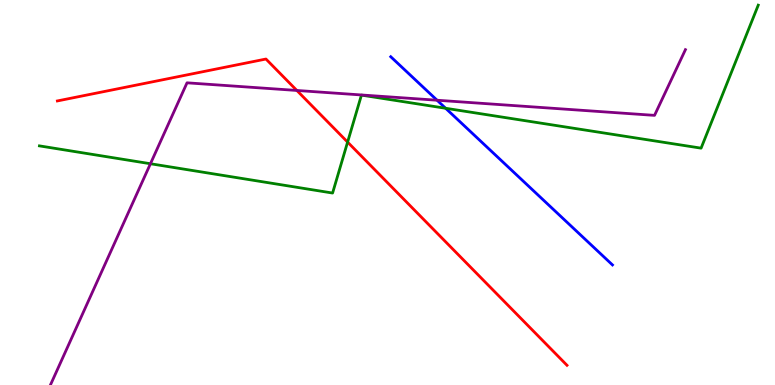[{'lines': ['blue', 'red'], 'intersections': []}, {'lines': ['green', 'red'], 'intersections': [{'x': 4.49, 'y': 6.31}]}, {'lines': ['purple', 'red'], 'intersections': [{'x': 3.83, 'y': 7.65}]}, {'lines': ['blue', 'green'], 'intersections': [{'x': 5.75, 'y': 7.19}]}, {'lines': ['blue', 'purple'], 'intersections': [{'x': 5.64, 'y': 7.4}]}, {'lines': ['green', 'purple'], 'intersections': [{'x': 1.94, 'y': 5.75}]}]